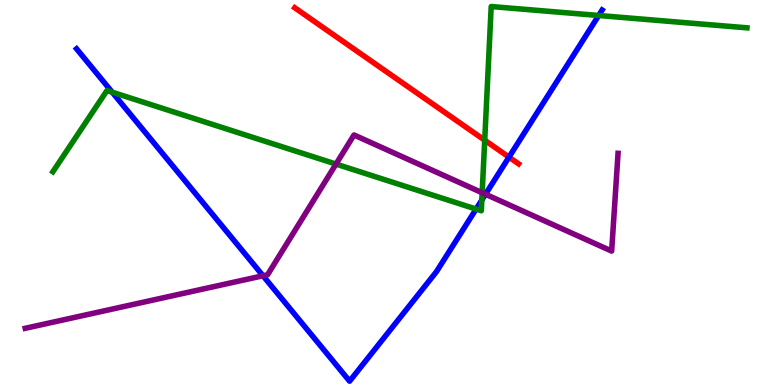[{'lines': ['blue', 'red'], 'intersections': [{'x': 6.57, 'y': 5.92}]}, {'lines': ['green', 'red'], 'intersections': [{'x': 6.25, 'y': 6.36}]}, {'lines': ['purple', 'red'], 'intersections': []}, {'lines': ['blue', 'green'], 'intersections': [{'x': 1.45, 'y': 7.61}, {'x': 6.14, 'y': 4.57}, {'x': 6.22, 'y': 4.8}, {'x': 7.72, 'y': 9.6}]}, {'lines': ['blue', 'purple'], 'intersections': [{'x': 3.39, 'y': 2.84}, {'x': 6.26, 'y': 4.95}]}, {'lines': ['green', 'purple'], 'intersections': [{'x': 4.34, 'y': 5.74}, {'x': 6.22, 'y': 4.99}]}]